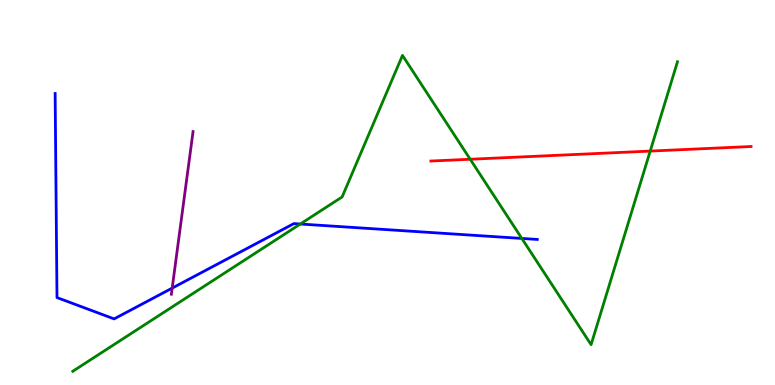[{'lines': ['blue', 'red'], 'intersections': []}, {'lines': ['green', 'red'], 'intersections': [{'x': 6.07, 'y': 5.86}, {'x': 8.39, 'y': 6.08}]}, {'lines': ['purple', 'red'], 'intersections': []}, {'lines': ['blue', 'green'], 'intersections': [{'x': 3.87, 'y': 4.18}, {'x': 6.73, 'y': 3.81}]}, {'lines': ['blue', 'purple'], 'intersections': [{'x': 2.22, 'y': 2.52}]}, {'lines': ['green', 'purple'], 'intersections': []}]